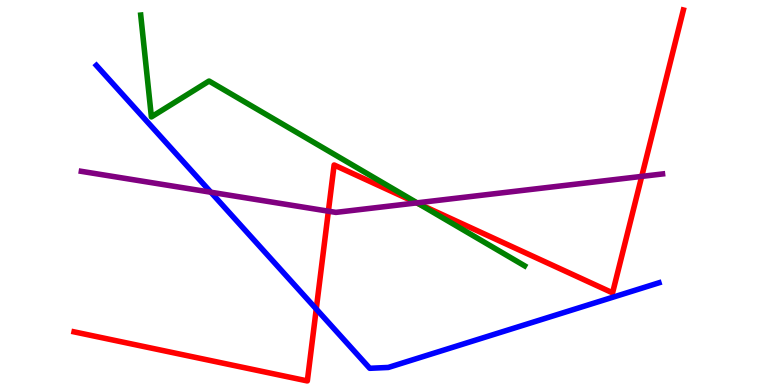[{'lines': ['blue', 'red'], 'intersections': [{'x': 4.08, 'y': 1.97}]}, {'lines': ['green', 'red'], 'intersections': [{'x': 5.41, 'y': 4.7}]}, {'lines': ['purple', 'red'], 'intersections': [{'x': 4.24, 'y': 4.51}, {'x': 5.38, 'y': 4.73}, {'x': 8.28, 'y': 5.42}]}, {'lines': ['blue', 'green'], 'intersections': []}, {'lines': ['blue', 'purple'], 'intersections': [{'x': 2.72, 'y': 5.01}]}, {'lines': ['green', 'purple'], 'intersections': [{'x': 5.38, 'y': 4.73}]}]